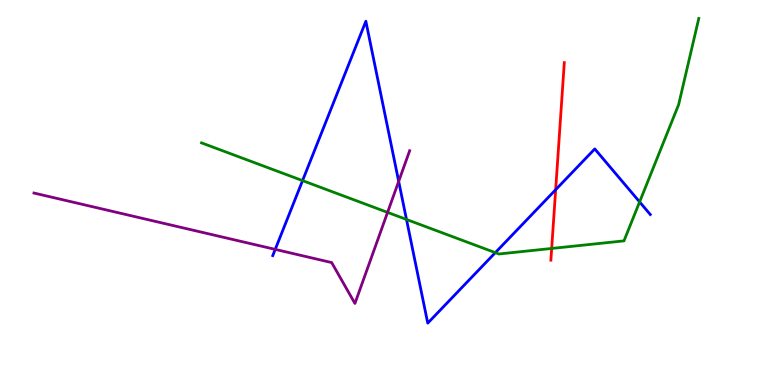[{'lines': ['blue', 'red'], 'intersections': [{'x': 7.17, 'y': 5.07}]}, {'lines': ['green', 'red'], 'intersections': [{'x': 7.12, 'y': 3.55}]}, {'lines': ['purple', 'red'], 'intersections': []}, {'lines': ['blue', 'green'], 'intersections': [{'x': 3.9, 'y': 5.31}, {'x': 5.25, 'y': 4.3}, {'x': 6.39, 'y': 3.44}, {'x': 8.25, 'y': 4.76}]}, {'lines': ['blue', 'purple'], 'intersections': [{'x': 3.55, 'y': 3.52}, {'x': 5.14, 'y': 5.29}]}, {'lines': ['green', 'purple'], 'intersections': [{'x': 5.0, 'y': 4.48}]}]